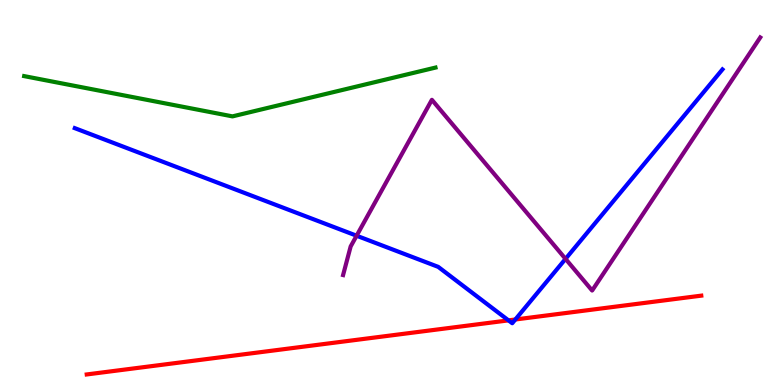[{'lines': ['blue', 'red'], 'intersections': [{'x': 6.56, 'y': 1.68}, {'x': 6.65, 'y': 1.7}]}, {'lines': ['green', 'red'], 'intersections': []}, {'lines': ['purple', 'red'], 'intersections': []}, {'lines': ['blue', 'green'], 'intersections': []}, {'lines': ['blue', 'purple'], 'intersections': [{'x': 4.6, 'y': 3.88}, {'x': 7.3, 'y': 3.28}]}, {'lines': ['green', 'purple'], 'intersections': []}]